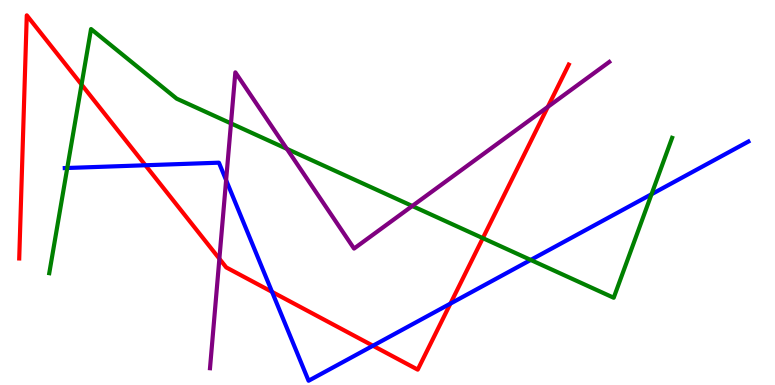[{'lines': ['blue', 'red'], 'intersections': [{'x': 1.88, 'y': 5.71}, {'x': 3.51, 'y': 2.42}, {'x': 4.81, 'y': 1.02}, {'x': 5.81, 'y': 2.11}]}, {'lines': ['green', 'red'], 'intersections': [{'x': 1.05, 'y': 7.8}, {'x': 6.23, 'y': 3.81}]}, {'lines': ['purple', 'red'], 'intersections': [{'x': 2.83, 'y': 3.28}, {'x': 7.07, 'y': 7.22}]}, {'lines': ['blue', 'green'], 'intersections': [{'x': 0.868, 'y': 5.64}, {'x': 6.85, 'y': 3.25}, {'x': 8.41, 'y': 4.95}]}, {'lines': ['blue', 'purple'], 'intersections': [{'x': 2.92, 'y': 5.32}]}, {'lines': ['green', 'purple'], 'intersections': [{'x': 2.98, 'y': 6.79}, {'x': 3.7, 'y': 6.13}, {'x': 5.32, 'y': 4.65}]}]